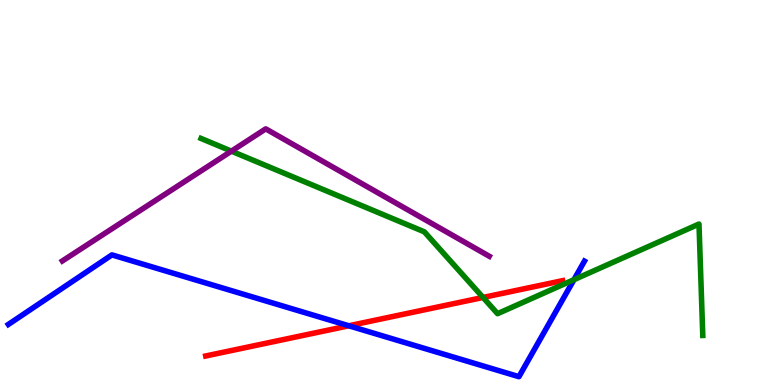[{'lines': ['blue', 'red'], 'intersections': [{'x': 4.5, 'y': 1.54}]}, {'lines': ['green', 'red'], 'intersections': [{'x': 6.23, 'y': 2.27}]}, {'lines': ['purple', 'red'], 'intersections': []}, {'lines': ['blue', 'green'], 'intersections': [{'x': 7.41, 'y': 2.74}]}, {'lines': ['blue', 'purple'], 'intersections': []}, {'lines': ['green', 'purple'], 'intersections': [{'x': 2.99, 'y': 6.07}]}]